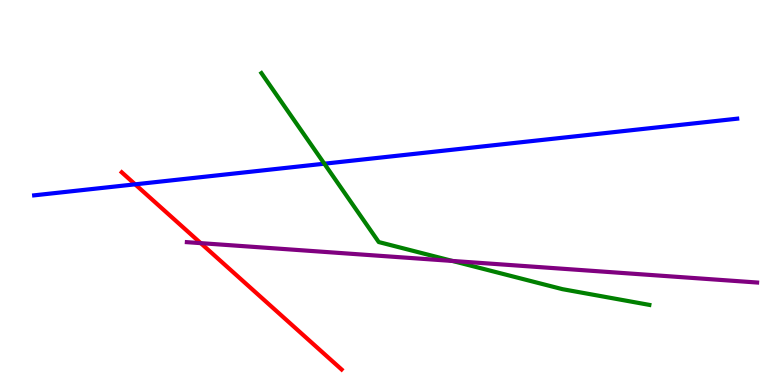[{'lines': ['blue', 'red'], 'intersections': [{'x': 1.74, 'y': 5.21}]}, {'lines': ['green', 'red'], 'intersections': []}, {'lines': ['purple', 'red'], 'intersections': [{'x': 2.59, 'y': 3.68}]}, {'lines': ['blue', 'green'], 'intersections': [{'x': 4.18, 'y': 5.75}]}, {'lines': ['blue', 'purple'], 'intersections': []}, {'lines': ['green', 'purple'], 'intersections': [{'x': 5.84, 'y': 3.22}]}]